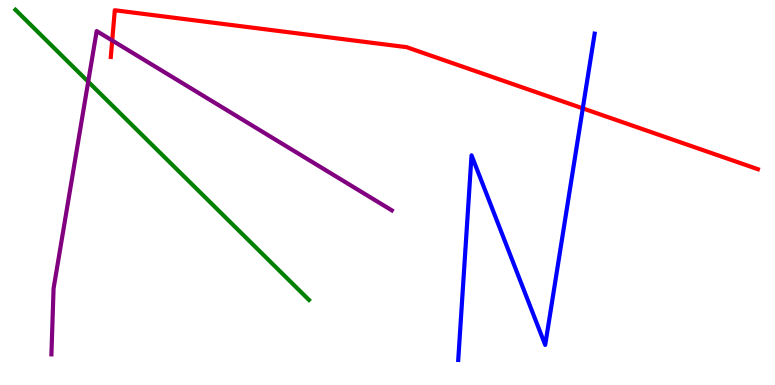[{'lines': ['blue', 'red'], 'intersections': [{'x': 7.52, 'y': 7.19}]}, {'lines': ['green', 'red'], 'intersections': []}, {'lines': ['purple', 'red'], 'intersections': [{'x': 1.45, 'y': 8.95}]}, {'lines': ['blue', 'green'], 'intersections': []}, {'lines': ['blue', 'purple'], 'intersections': []}, {'lines': ['green', 'purple'], 'intersections': [{'x': 1.14, 'y': 7.88}]}]